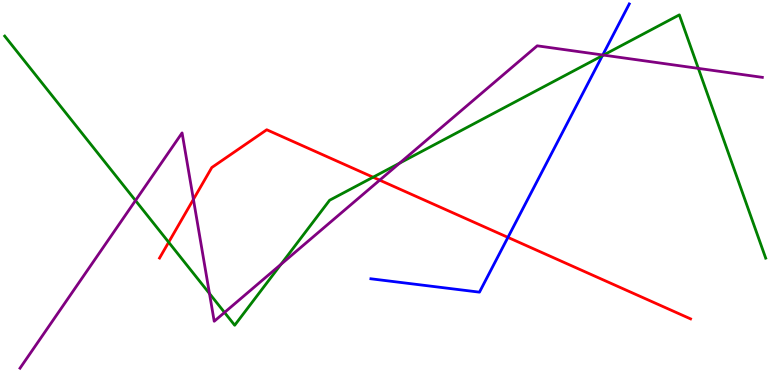[{'lines': ['blue', 'red'], 'intersections': [{'x': 6.55, 'y': 3.83}]}, {'lines': ['green', 'red'], 'intersections': [{'x': 2.18, 'y': 3.71}, {'x': 4.81, 'y': 5.4}]}, {'lines': ['purple', 'red'], 'intersections': [{'x': 2.5, 'y': 4.82}, {'x': 4.9, 'y': 5.32}]}, {'lines': ['blue', 'green'], 'intersections': [{'x': 7.77, 'y': 8.55}]}, {'lines': ['blue', 'purple'], 'intersections': [{'x': 7.78, 'y': 8.57}]}, {'lines': ['green', 'purple'], 'intersections': [{'x': 1.75, 'y': 4.79}, {'x': 2.7, 'y': 2.38}, {'x': 2.9, 'y': 1.88}, {'x': 3.62, 'y': 3.13}, {'x': 5.16, 'y': 5.76}, {'x': 7.79, 'y': 8.57}, {'x': 9.01, 'y': 8.22}]}]